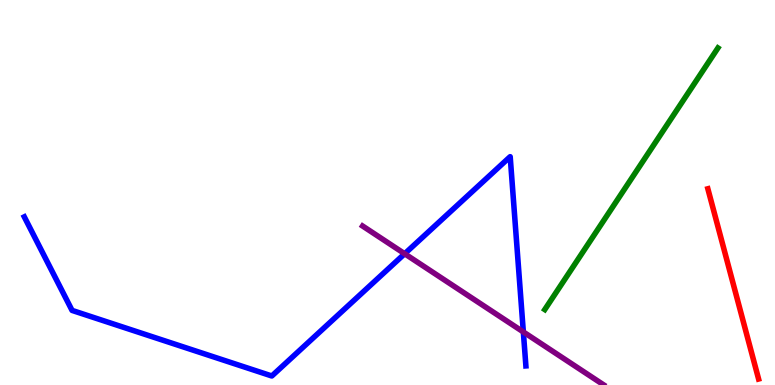[{'lines': ['blue', 'red'], 'intersections': []}, {'lines': ['green', 'red'], 'intersections': []}, {'lines': ['purple', 'red'], 'intersections': []}, {'lines': ['blue', 'green'], 'intersections': []}, {'lines': ['blue', 'purple'], 'intersections': [{'x': 5.22, 'y': 3.41}, {'x': 6.75, 'y': 1.38}]}, {'lines': ['green', 'purple'], 'intersections': []}]